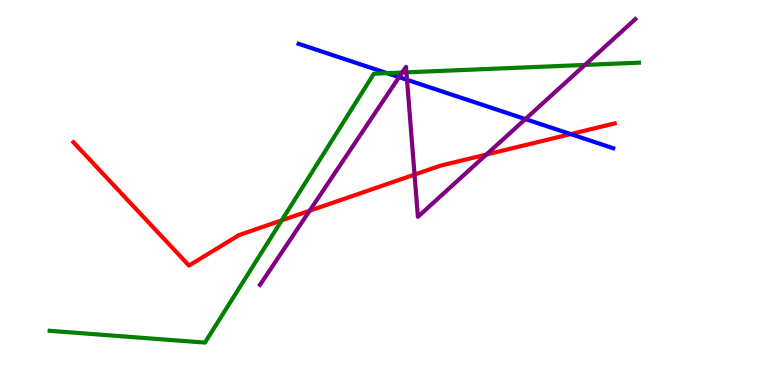[{'lines': ['blue', 'red'], 'intersections': [{'x': 7.36, 'y': 6.52}]}, {'lines': ['green', 'red'], 'intersections': [{'x': 3.64, 'y': 4.28}]}, {'lines': ['purple', 'red'], 'intersections': [{'x': 4.0, 'y': 4.53}, {'x': 5.35, 'y': 5.46}, {'x': 6.28, 'y': 5.99}]}, {'lines': ['blue', 'green'], 'intersections': [{'x': 4.99, 'y': 8.1}]}, {'lines': ['blue', 'purple'], 'intersections': [{'x': 5.15, 'y': 8.0}, {'x': 5.25, 'y': 7.93}, {'x': 6.78, 'y': 6.91}]}, {'lines': ['green', 'purple'], 'intersections': [{'x': 5.19, 'y': 8.12}, {'x': 5.24, 'y': 8.12}, {'x': 7.55, 'y': 8.31}]}]